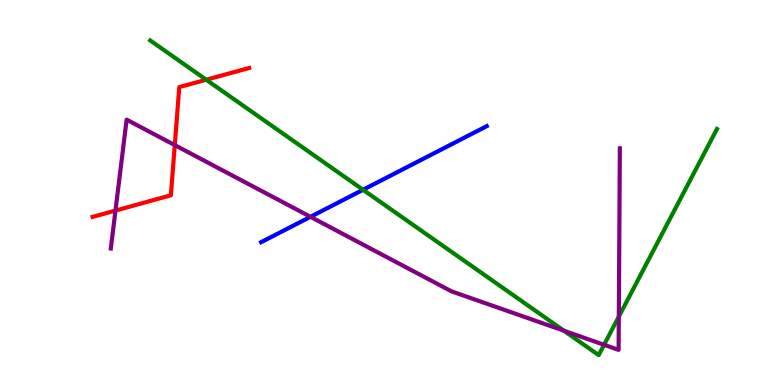[{'lines': ['blue', 'red'], 'intersections': []}, {'lines': ['green', 'red'], 'intersections': [{'x': 2.66, 'y': 7.93}]}, {'lines': ['purple', 'red'], 'intersections': [{'x': 1.49, 'y': 4.53}, {'x': 2.26, 'y': 6.23}]}, {'lines': ['blue', 'green'], 'intersections': [{'x': 4.68, 'y': 5.07}]}, {'lines': ['blue', 'purple'], 'intersections': [{'x': 4.01, 'y': 4.37}]}, {'lines': ['green', 'purple'], 'intersections': [{'x': 7.28, 'y': 1.41}, {'x': 7.79, 'y': 1.04}, {'x': 7.98, 'y': 1.78}]}]